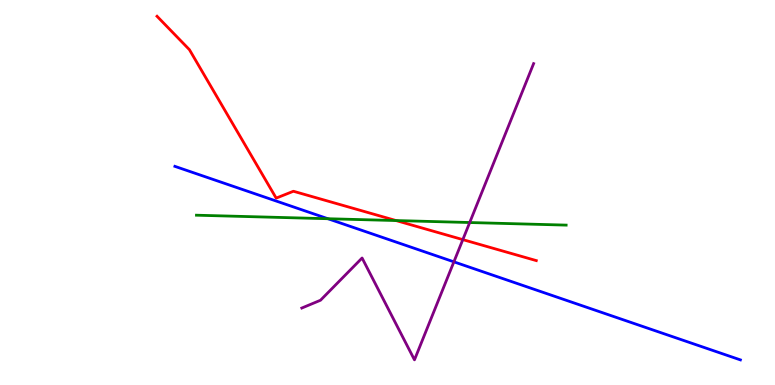[{'lines': ['blue', 'red'], 'intersections': []}, {'lines': ['green', 'red'], 'intersections': [{'x': 5.11, 'y': 4.27}]}, {'lines': ['purple', 'red'], 'intersections': [{'x': 5.97, 'y': 3.78}]}, {'lines': ['blue', 'green'], 'intersections': [{'x': 4.23, 'y': 4.32}]}, {'lines': ['blue', 'purple'], 'intersections': [{'x': 5.86, 'y': 3.2}]}, {'lines': ['green', 'purple'], 'intersections': [{'x': 6.06, 'y': 4.22}]}]